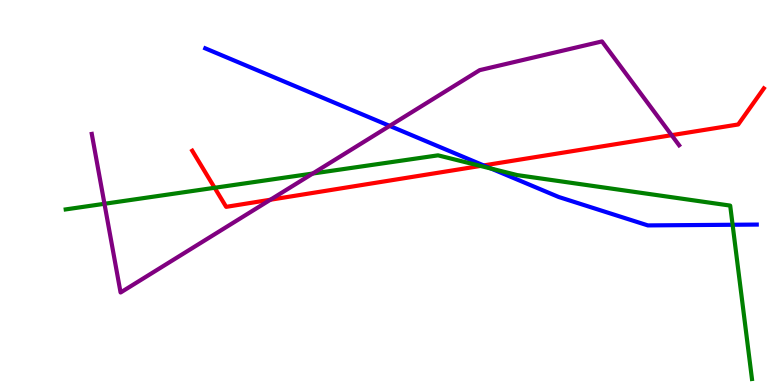[{'lines': ['blue', 'red'], 'intersections': [{'x': 6.24, 'y': 5.7}]}, {'lines': ['green', 'red'], 'intersections': [{'x': 2.77, 'y': 5.12}, {'x': 6.2, 'y': 5.69}]}, {'lines': ['purple', 'red'], 'intersections': [{'x': 3.49, 'y': 4.81}, {'x': 8.67, 'y': 6.49}]}, {'lines': ['blue', 'green'], 'intersections': [{'x': 6.34, 'y': 5.62}, {'x': 9.45, 'y': 4.16}]}, {'lines': ['blue', 'purple'], 'intersections': [{'x': 5.03, 'y': 6.73}]}, {'lines': ['green', 'purple'], 'intersections': [{'x': 1.35, 'y': 4.71}, {'x': 4.03, 'y': 5.49}]}]